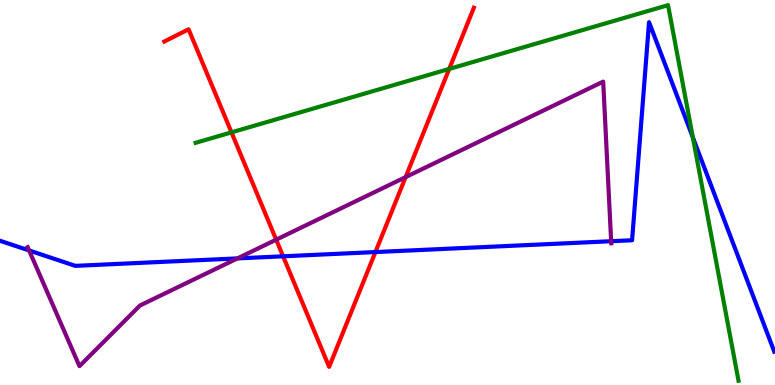[{'lines': ['blue', 'red'], 'intersections': [{'x': 3.65, 'y': 3.34}, {'x': 4.84, 'y': 3.45}]}, {'lines': ['green', 'red'], 'intersections': [{'x': 2.99, 'y': 6.56}, {'x': 5.8, 'y': 8.21}]}, {'lines': ['purple', 'red'], 'intersections': [{'x': 3.56, 'y': 3.77}, {'x': 5.23, 'y': 5.4}]}, {'lines': ['blue', 'green'], 'intersections': [{'x': 8.94, 'y': 6.43}]}, {'lines': ['blue', 'purple'], 'intersections': [{'x': 0.376, 'y': 3.49}, {'x': 3.06, 'y': 3.29}, {'x': 7.89, 'y': 3.73}]}, {'lines': ['green', 'purple'], 'intersections': []}]